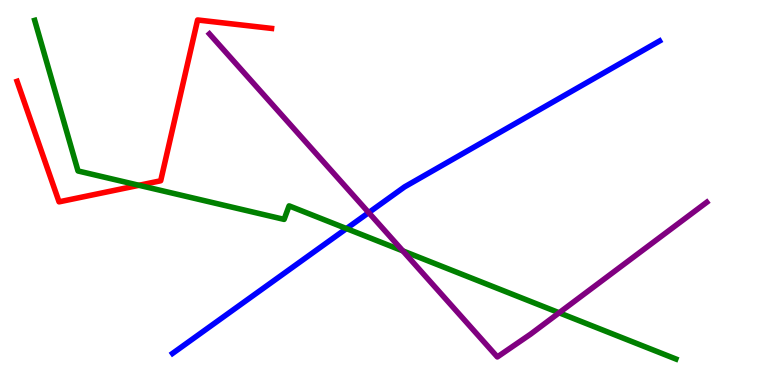[{'lines': ['blue', 'red'], 'intersections': []}, {'lines': ['green', 'red'], 'intersections': [{'x': 1.79, 'y': 5.19}]}, {'lines': ['purple', 'red'], 'intersections': []}, {'lines': ['blue', 'green'], 'intersections': [{'x': 4.47, 'y': 4.06}]}, {'lines': ['blue', 'purple'], 'intersections': [{'x': 4.76, 'y': 4.48}]}, {'lines': ['green', 'purple'], 'intersections': [{'x': 5.2, 'y': 3.48}, {'x': 7.21, 'y': 1.88}]}]